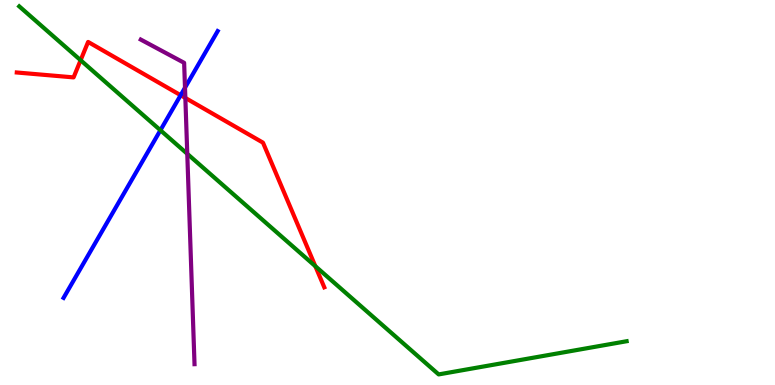[{'lines': ['blue', 'red'], 'intersections': [{'x': 2.33, 'y': 7.53}]}, {'lines': ['green', 'red'], 'intersections': [{'x': 1.04, 'y': 8.44}, {'x': 4.07, 'y': 3.09}]}, {'lines': ['purple', 'red'], 'intersections': [{'x': 2.39, 'y': 7.46}]}, {'lines': ['blue', 'green'], 'intersections': [{'x': 2.07, 'y': 6.62}]}, {'lines': ['blue', 'purple'], 'intersections': [{'x': 2.39, 'y': 7.72}]}, {'lines': ['green', 'purple'], 'intersections': [{'x': 2.42, 'y': 6.0}]}]